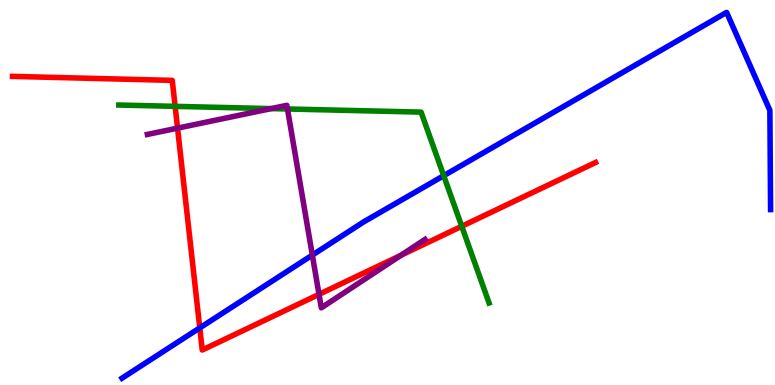[{'lines': ['blue', 'red'], 'intersections': [{'x': 2.58, 'y': 1.48}]}, {'lines': ['green', 'red'], 'intersections': [{'x': 2.26, 'y': 7.24}, {'x': 5.96, 'y': 4.12}]}, {'lines': ['purple', 'red'], 'intersections': [{'x': 2.29, 'y': 6.67}, {'x': 4.12, 'y': 2.35}, {'x': 5.17, 'y': 3.37}]}, {'lines': ['blue', 'green'], 'intersections': [{'x': 5.73, 'y': 5.44}]}, {'lines': ['blue', 'purple'], 'intersections': [{'x': 4.03, 'y': 3.37}]}, {'lines': ['green', 'purple'], 'intersections': [{'x': 3.5, 'y': 7.18}, {'x': 3.71, 'y': 7.17}]}]